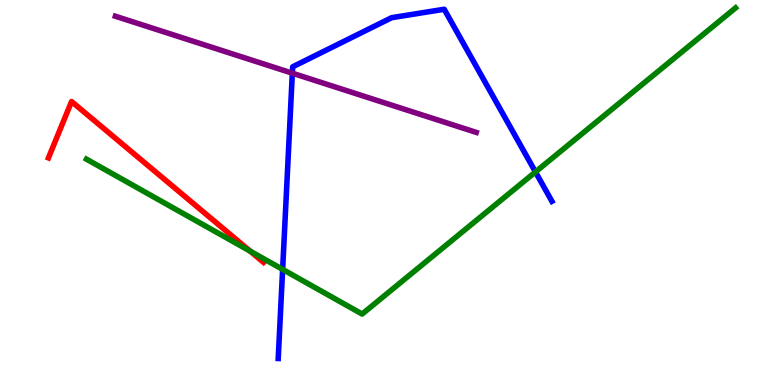[{'lines': ['blue', 'red'], 'intersections': []}, {'lines': ['green', 'red'], 'intersections': [{'x': 3.23, 'y': 3.48}]}, {'lines': ['purple', 'red'], 'intersections': []}, {'lines': ['blue', 'green'], 'intersections': [{'x': 3.65, 'y': 3.0}, {'x': 6.91, 'y': 5.53}]}, {'lines': ['blue', 'purple'], 'intersections': [{'x': 3.77, 'y': 8.1}]}, {'lines': ['green', 'purple'], 'intersections': []}]